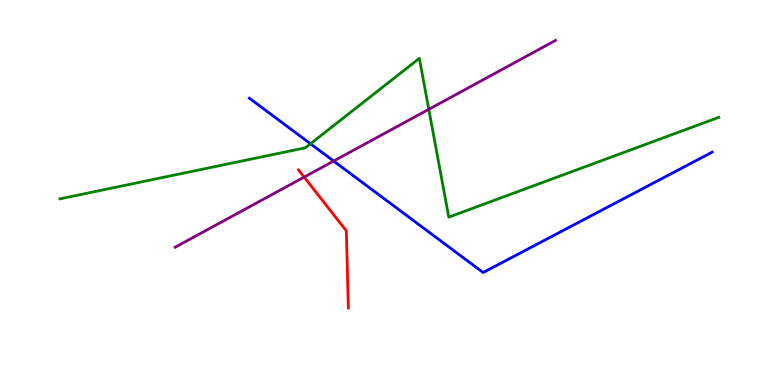[{'lines': ['blue', 'red'], 'intersections': []}, {'lines': ['green', 'red'], 'intersections': []}, {'lines': ['purple', 'red'], 'intersections': [{'x': 3.92, 'y': 5.4}]}, {'lines': ['blue', 'green'], 'intersections': [{'x': 4.01, 'y': 6.27}]}, {'lines': ['blue', 'purple'], 'intersections': [{'x': 4.31, 'y': 5.82}]}, {'lines': ['green', 'purple'], 'intersections': [{'x': 5.53, 'y': 7.16}]}]